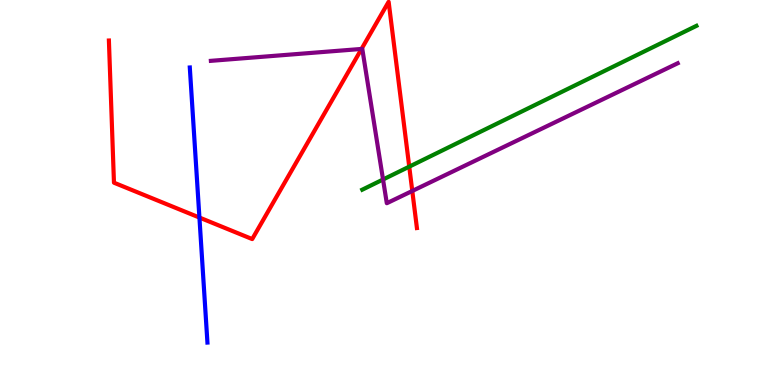[{'lines': ['blue', 'red'], 'intersections': [{'x': 2.57, 'y': 4.35}]}, {'lines': ['green', 'red'], 'intersections': [{'x': 5.28, 'y': 5.67}]}, {'lines': ['purple', 'red'], 'intersections': [{'x': 4.66, 'y': 8.73}, {'x': 5.32, 'y': 5.04}]}, {'lines': ['blue', 'green'], 'intersections': []}, {'lines': ['blue', 'purple'], 'intersections': []}, {'lines': ['green', 'purple'], 'intersections': [{'x': 4.94, 'y': 5.34}]}]